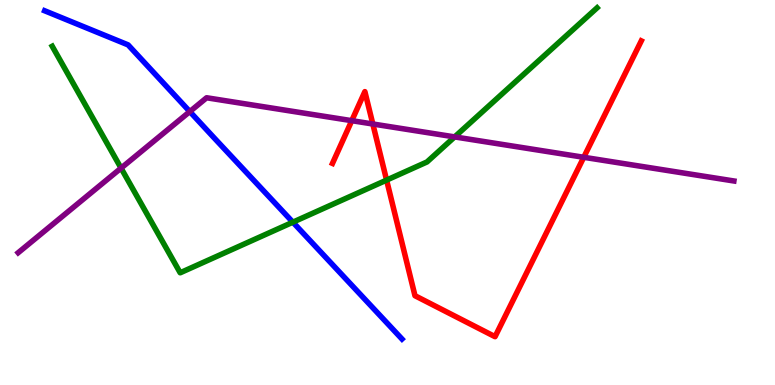[{'lines': ['blue', 'red'], 'intersections': []}, {'lines': ['green', 'red'], 'intersections': [{'x': 4.99, 'y': 5.32}]}, {'lines': ['purple', 'red'], 'intersections': [{'x': 4.54, 'y': 6.87}, {'x': 4.81, 'y': 6.78}, {'x': 7.53, 'y': 5.91}]}, {'lines': ['blue', 'green'], 'intersections': [{'x': 3.78, 'y': 4.23}]}, {'lines': ['blue', 'purple'], 'intersections': [{'x': 2.45, 'y': 7.1}]}, {'lines': ['green', 'purple'], 'intersections': [{'x': 1.56, 'y': 5.63}, {'x': 5.87, 'y': 6.44}]}]